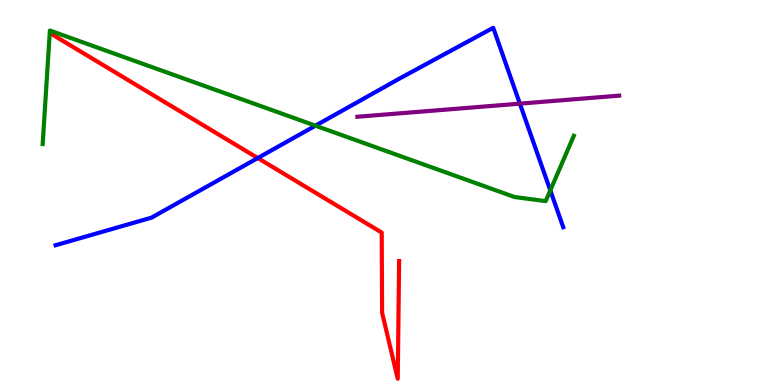[{'lines': ['blue', 'red'], 'intersections': [{'x': 3.33, 'y': 5.89}]}, {'lines': ['green', 'red'], 'intersections': []}, {'lines': ['purple', 'red'], 'intersections': []}, {'lines': ['blue', 'green'], 'intersections': [{'x': 4.07, 'y': 6.74}, {'x': 7.1, 'y': 5.05}]}, {'lines': ['blue', 'purple'], 'intersections': [{'x': 6.71, 'y': 7.31}]}, {'lines': ['green', 'purple'], 'intersections': []}]